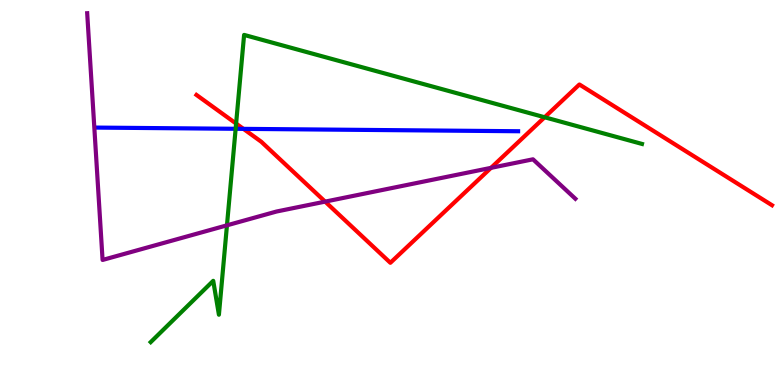[{'lines': ['blue', 'red'], 'intersections': [{'x': 3.14, 'y': 6.65}]}, {'lines': ['green', 'red'], 'intersections': [{'x': 3.05, 'y': 6.79}, {'x': 7.03, 'y': 6.95}]}, {'lines': ['purple', 'red'], 'intersections': [{'x': 4.2, 'y': 4.76}, {'x': 6.34, 'y': 5.64}]}, {'lines': ['blue', 'green'], 'intersections': [{'x': 3.04, 'y': 6.65}]}, {'lines': ['blue', 'purple'], 'intersections': []}, {'lines': ['green', 'purple'], 'intersections': [{'x': 2.93, 'y': 4.15}]}]